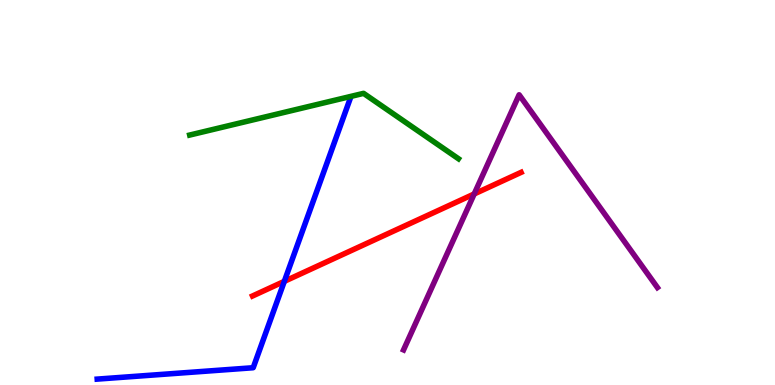[{'lines': ['blue', 'red'], 'intersections': [{'x': 3.67, 'y': 2.69}]}, {'lines': ['green', 'red'], 'intersections': []}, {'lines': ['purple', 'red'], 'intersections': [{'x': 6.12, 'y': 4.96}]}, {'lines': ['blue', 'green'], 'intersections': []}, {'lines': ['blue', 'purple'], 'intersections': []}, {'lines': ['green', 'purple'], 'intersections': []}]